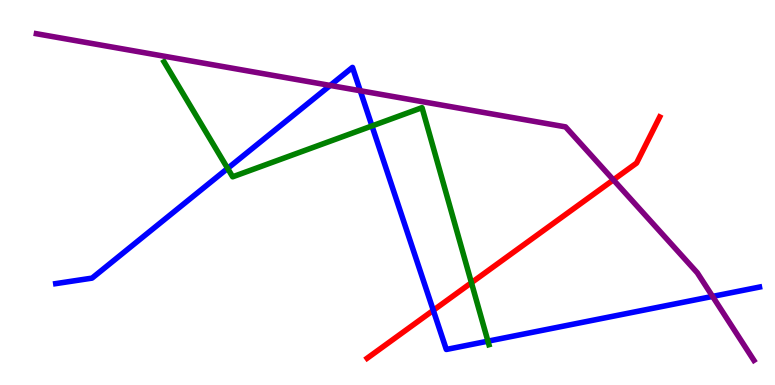[{'lines': ['blue', 'red'], 'intersections': [{'x': 5.59, 'y': 1.94}]}, {'lines': ['green', 'red'], 'intersections': [{'x': 6.08, 'y': 2.66}]}, {'lines': ['purple', 'red'], 'intersections': [{'x': 7.91, 'y': 5.33}]}, {'lines': ['blue', 'green'], 'intersections': [{'x': 2.94, 'y': 5.63}, {'x': 4.8, 'y': 6.73}, {'x': 6.3, 'y': 1.14}]}, {'lines': ['blue', 'purple'], 'intersections': [{'x': 4.26, 'y': 7.78}, {'x': 4.65, 'y': 7.64}, {'x': 9.19, 'y': 2.3}]}, {'lines': ['green', 'purple'], 'intersections': []}]